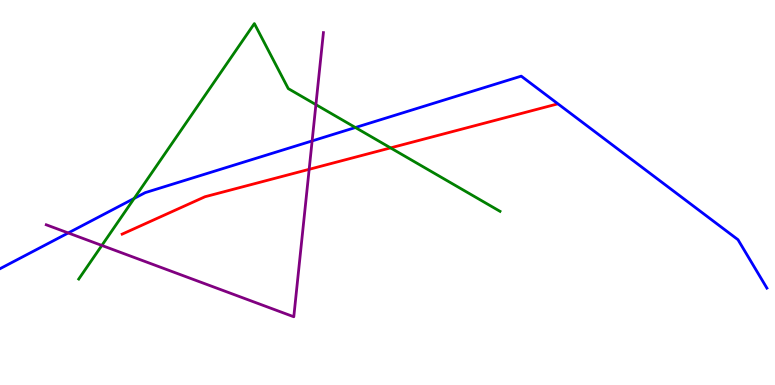[{'lines': ['blue', 'red'], 'intersections': []}, {'lines': ['green', 'red'], 'intersections': [{'x': 5.04, 'y': 6.16}]}, {'lines': ['purple', 'red'], 'intersections': [{'x': 3.99, 'y': 5.6}]}, {'lines': ['blue', 'green'], 'intersections': [{'x': 1.73, 'y': 4.85}, {'x': 4.59, 'y': 6.69}]}, {'lines': ['blue', 'purple'], 'intersections': [{'x': 0.881, 'y': 3.95}, {'x': 4.03, 'y': 6.34}]}, {'lines': ['green', 'purple'], 'intersections': [{'x': 1.31, 'y': 3.62}, {'x': 4.08, 'y': 7.28}]}]